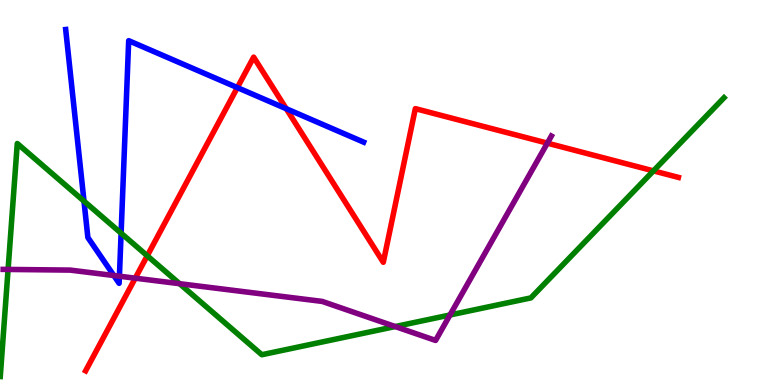[{'lines': ['blue', 'red'], 'intersections': [{'x': 3.06, 'y': 7.72}, {'x': 3.69, 'y': 7.18}]}, {'lines': ['green', 'red'], 'intersections': [{'x': 1.9, 'y': 3.36}, {'x': 8.43, 'y': 5.56}]}, {'lines': ['purple', 'red'], 'intersections': [{'x': 1.75, 'y': 2.77}, {'x': 7.06, 'y': 6.28}]}, {'lines': ['blue', 'green'], 'intersections': [{'x': 1.08, 'y': 4.78}, {'x': 1.56, 'y': 3.94}]}, {'lines': ['blue', 'purple'], 'intersections': [{'x': 1.47, 'y': 2.84}, {'x': 1.54, 'y': 2.83}]}, {'lines': ['green', 'purple'], 'intersections': [{'x': 0.104, 'y': 3.0}, {'x': 2.32, 'y': 2.63}, {'x': 5.1, 'y': 1.52}, {'x': 5.81, 'y': 1.82}]}]